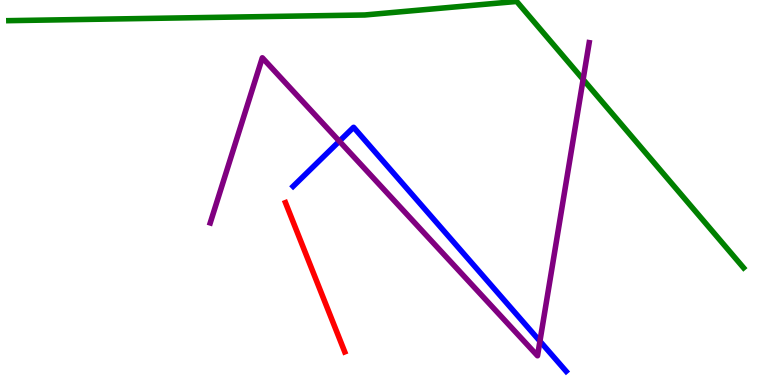[{'lines': ['blue', 'red'], 'intersections': []}, {'lines': ['green', 'red'], 'intersections': []}, {'lines': ['purple', 'red'], 'intersections': []}, {'lines': ['blue', 'green'], 'intersections': []}, {'lines': ['blue', 'purple'], 'intersections': [{'x': 4.38, 'y': 6.33}, {'x': 6.97, 'y': 1.14}]}, {'lines': ['green', 'purple'], 'intersections': [{'x': 7.52, 'y': 7.94}]}]